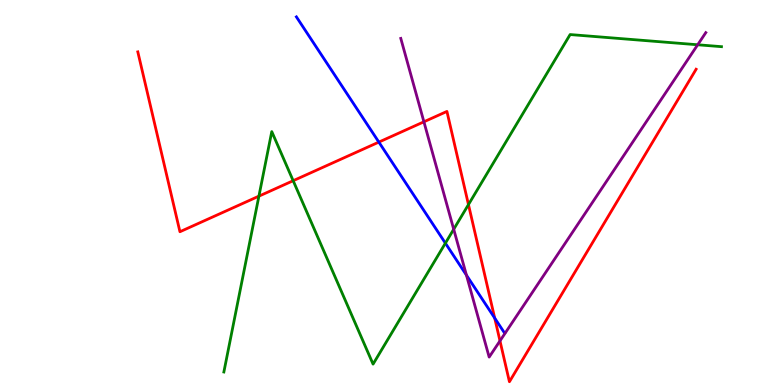[{'lines': ['blue', 'red'], 'intersections': [{'x': 4.89, 'y': 6.31}, {'x': 6.38, 'y': 1.74}]}, {'lines': ['green', 'red'], 'intersections': [{'x': 3.34, 'y': 4.91}, {'x': 3.78, 'y': 5.31}, {'x': 6.04, 'y': 4.69}]}, {'lines': ['purple', 'red'], 'intersections': [{'x': 5.47, 'y': 6.84}, {'x': 6.45, 'y': 1.15}]}, {'lines': ['blue', 'green'], 'intersections': [{'x': 5.75, 'y': 3.68}]}, {'lines': ['blue', 'purple'], 'intersections': [{'x': 6.02, 'y': 2.85}]}, {'lines': ['green', 'purple'], 'intersections': [{'x': 5.85, 'y': 4.05}, {'x': 9.0, 'y': 8.84}]}]